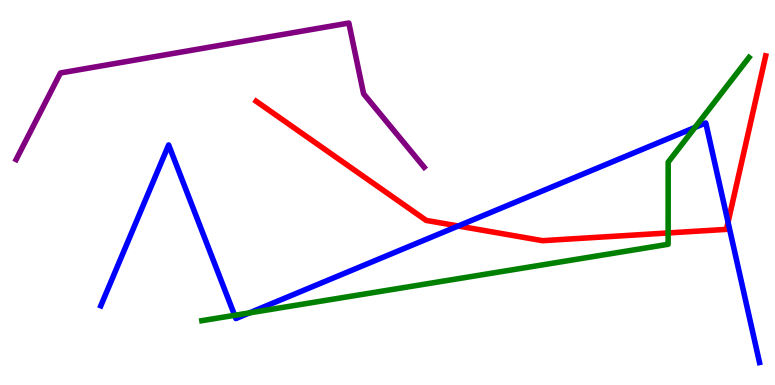[{'lines': ['blue', 'red'], 'intersections': [{'x': 5.91, 'y': 4.13}, {'x': 9.39, 'y': 4.23}]}, {'lines': ['green', 'red'], 'intersections': [{'x': 8.62, 'y': 3.95}]}, {'lines': ['purple', 'red'], 'intersections': []}, {'lines': ['blue', 'green'], 'intersections': [{'x': 3.03, 'y': 1.81}, {'x': 3.22, 'y': 1.87}, {'x': 8.97, 'y': 6.69}]}, {'lines': ['blue', 'purple'], 'intersections': []}, {'lines': ['green', 'purple'], 'intersections': []}]